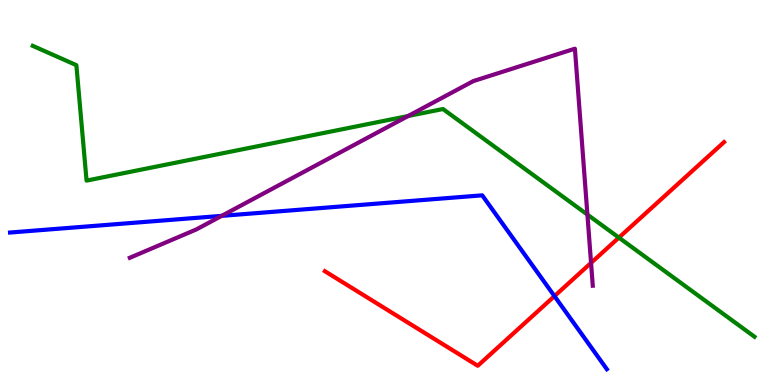[{'lines': ['blue', 'red'], 'intersections': [{'x': 7.15, 'y': 2.31}]}, {'lines': ['green', 'red'], 'intersections': [{'x': 7.99, 'y': 3.83}]}, {'lines': ['purple', 'red'], 'intersections': [{'x': 7.63, 'y': 3.17}]}, {'lines': ['blue', 'green'], 'intersections': []}, {'lines': ['blue', 'purple'], 'intersections': [{'x': 2.86, 'y': 4.39}]}, {'lines': ['green', 'purple'], 'intersections': [{'x': 5.27, 'y': 6.99}, {'x': 7.58, 'y': 4.43}]}]